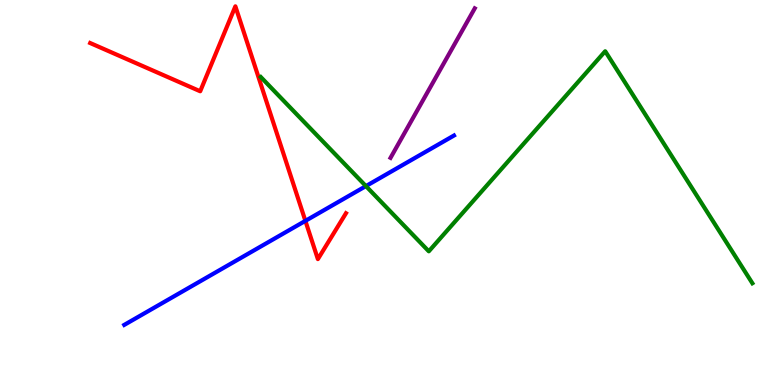[{'lines': ['blue', 'red'], 'intersections': [{'x': 3.94, 'y': 4.26}]}, {'lines': ['green', 'red'], 'intersections': []}, {'lines': ['purple', 'red'], 'intersections': []}, {'lines': ['blue', 'green'], 'intersections': [{'x': 4.72, 'y': 5.17}]}, {'lines': ['blue', 'purple'], 'intersections': []}, {'lines': ['green', 'purple'], 'intersections': []}]